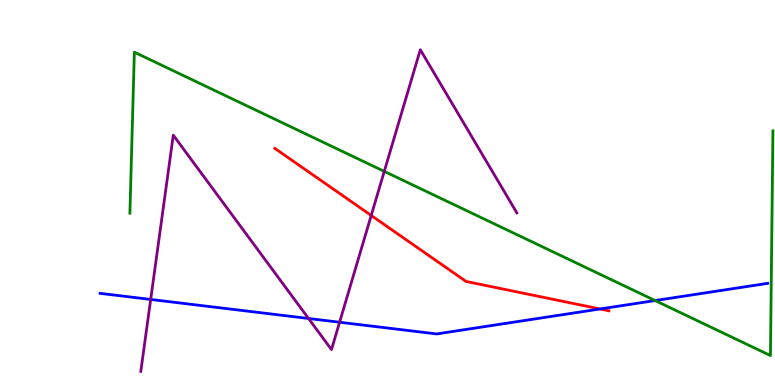[{'lines': ['blue', 'red'], 'intersections': [{'x': 7.74, 'y': 1.97}]}, {'lines': ['green', 'red'], 'intersections': []}, {'lines': ['purple', 'red'], 'intersections': [{'x': 4.79, 'y': 4.4}]}, {'lines': ['blue', 'green'], 'intersections': [{'x': 8.45, 'y': 2.19}]}, {'lines': ['blue', 'purple'], 'intersections': [{'x': 1.94, 'y': 2.22}, {'x': 3.98, 'y': 1.73}, {'x': 4.38, 'y': 1.63}]}, {'lines': ['green', 'purple'], 'intersections': [{'x': 4.96, 'y': 5.55}]}]